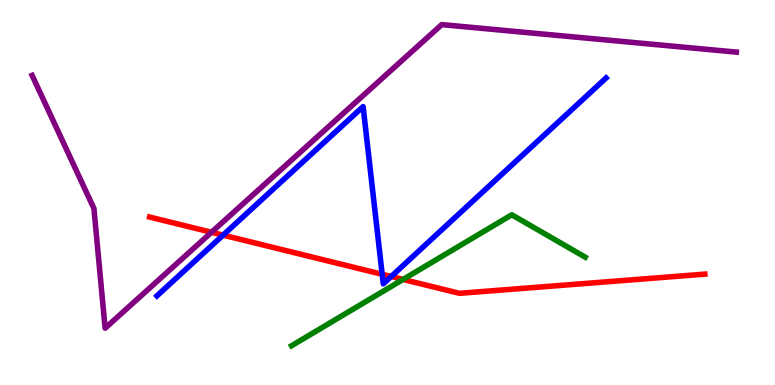[{'lines': ['blue', 'red'], 'intersections': [{'x': 2.88, 'y': 3.89}, {'x': 4.93, 'y': 2.88}, {'x': 5.05, 'y': 2.82}]}, {'lines': ['green', 'red'], 'intersections': [{'x': 5.2, 'y': 2.74}]}, {'lines': ['purple', 'red'], 'intersections': [{'x': 2.73, 'y': 3.97}]}, {'lines': ['blue', 'green'], 'intersections': []}, {'lines': ['blue', 'purple'], 'intersections': []}, {'lines': ['green', 'purple'], 'intersections': []}]